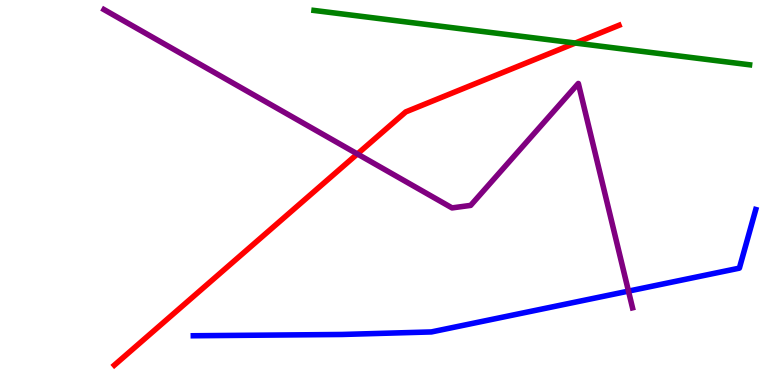[{'lines': ['blue', 'red'], 'intersections': []}, {'lines': ['green', 'red'], 'intersections': [{'x': 7.42, 'y': 8.88}]}, {'lines': ['purple', 'red'], 'intersections': [{'x': 4.61, 'y': 6.0}]}, {'lines': ['blue', 'green'], 'intersections': []}, {'lines': ['blue', 'purple'], 'intersections': [{'x': 8.11, 'y': 2.44}]}, {'lines': ['green', 'purple'], 'intersections': []}]